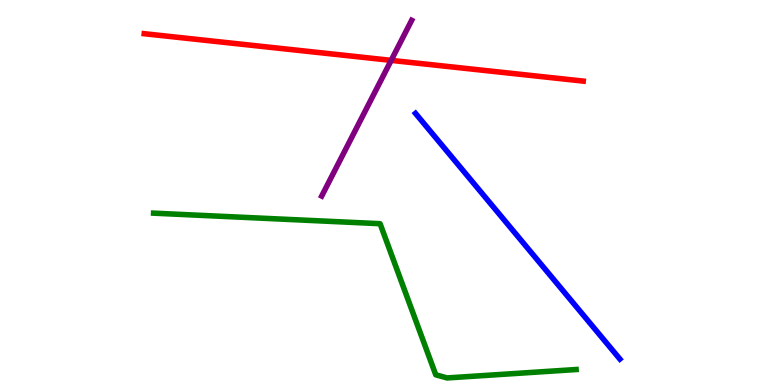[{'lines': ['blue', 'red'], 'intersections': []}, {'lines': ['green', 'red'], 'intersections': []}, {'lines': ['purple', 'red'], 'intersections': [{'x': 5.05, 'y': 8.43}]}, {'lines': ['blue', 'green'], 'intersections': []}, {'lines': ['blue', 'purple'], 'intersections': []}, {'lines': ['green', 'purple'], 'intersections': []}]